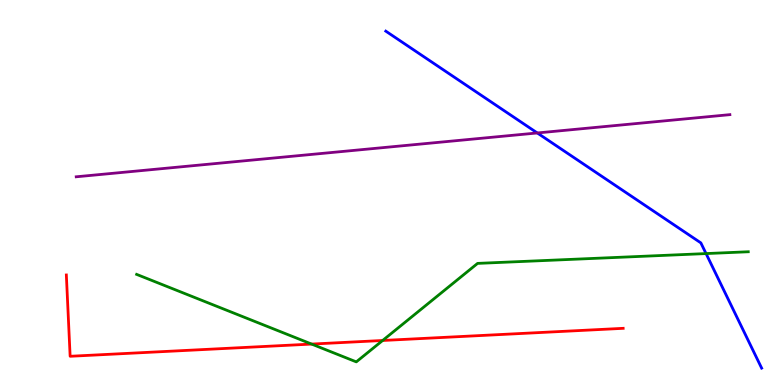[{'lines': ['blue', 'red'], 'intersections': []}, {'lines': ['green', 'red'], 'intersections': [{'x': 4.02, 'y': 1.06}, {'x': 4.94, 'y': 1.16}]}, {'lines': ['purple', 'red'], 'intersections': []}, {'lines': ['blue', 'green'], 'intersections': [{'x': 9.11, 'y': 3.41}]}, {'lines': ['blue', 'purple'], 'intersections': [{'x': 6.93, 'y': 6.55}]}, {'lines': ['green', 'purple'], 'intersections': []}]